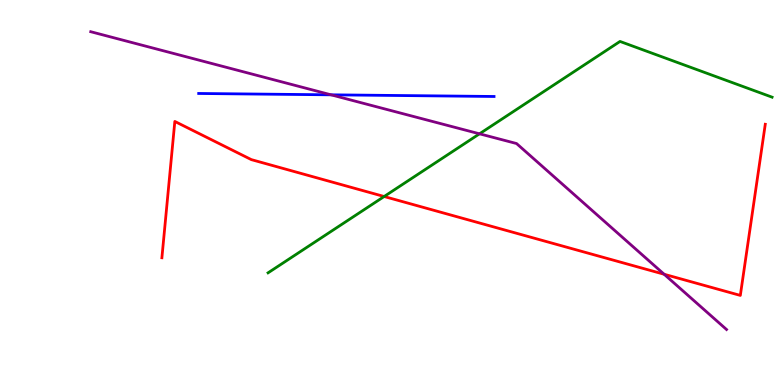[{'lines': ['blue', 'red'], 'intersections': []}, {'lines': ['green', 'red'], 'intersections': [{'x': 4.96, 'y': 4.9}]}, {'lines': ['purple', 'red'], 'intersections': [{'x': 8.57, 'y': 2.88}]}, {'lines': ['blue', 'green'], 'intersections': []}, {'lines': ['blue', 'purple'], 'intersections': [{'x': 4.27, 'y': 7.54}]}, {'lines': ['green', 'purple'], 'intersections': [{'x': 6.19, 'y': 6.52}]}]